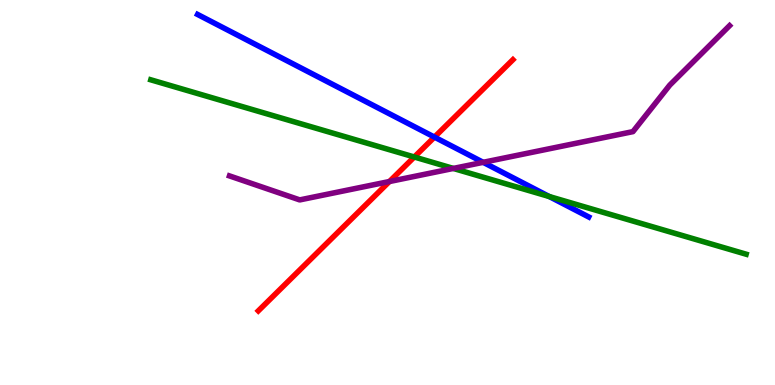[{'lines': ['blue', 'red'], 'intersections': [{'x': 5.61, 'y': 6.44}]}, {'lines': ['green', 'red'], 'intersections': [{'x': 5.35, 'y': 5.92}]}, {'lines': ['purple', 'red'], 'intersections': [{'x': 5.02, 'y': 5.29}]}, {'lines': ['blue', 'green'], 'intersections': [{'x': 7.09, 'y': 4.9}]}, {'lines': ['blue', 'purple'], 'intersections': [{'x': 6.23, 'y': 5.78}]}, {'lines': ['green', 'purple'], 'intersections': [{'x': 5.85, 'y': 5.63}]}]